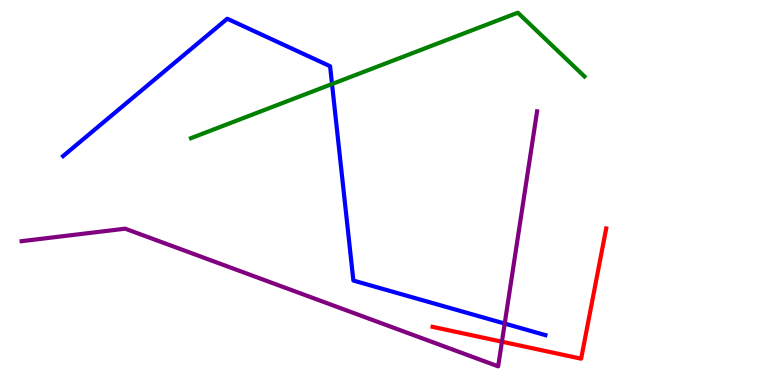[{'lines': ['blue', 'red'], 'intersections': []}, {'lines': ['green', 'red'], 'intersections': []}, {'lines': ['purple', 'red'], 'intersections': [{'x': 6.48, 'y': 1.12}]}, {'lines': ['blue', 'green'], 'intersections': [{'x': 4.28, 'y': 7.82}]}, {'lines': ['blue', 'purple'], 'intersections': [{'x': 6.51, 'y': 1.6}]}, {'lines': ['green', 'purple'], 'intersections': []}]